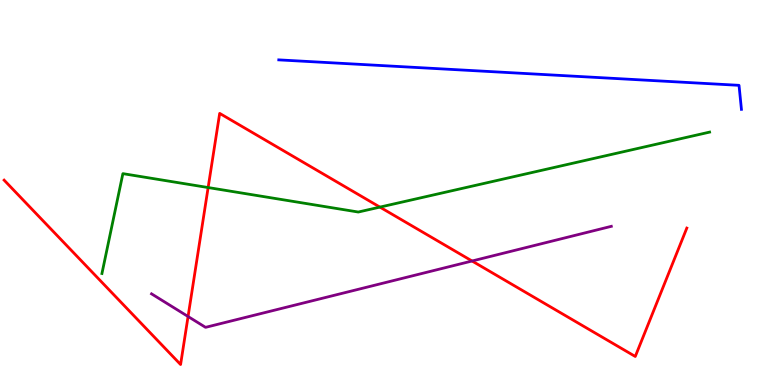[{'lines': ['blue', 'red'], 'intersections': []}, {'lines': ['green', 'red'], 'intersections': [{'x': 2.69, 'y': 5.13}, {'x': 4.9, 'y': 4.62}]}, {'lines': ['purple', 'red'], 'intersections': [{'x': 2.43, 'y': 1.78}, {'x': 6.09, 'y': 3.22}]}, {'lines': ['blue', 'green'], 'intersections': []}, {'lines': ['blue', 'purple'], 'intersections': []}, {'lines': ['green', 'purple'], 'intersections': []}]